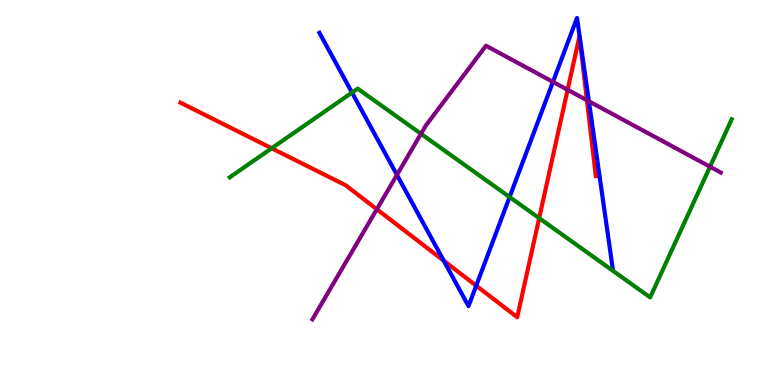[{'lines': ['blue', 'red'], 'intersections': [{'x': 5.73, 'y': 3.23}, {'x': 6.14, 'y': 2.58}]}, {'lines': ['green', 'red'], 'intersections': [{'x': 3.51, 'y': 6.15}, {'x': 6.96, 'y': 4.33}]}, {'lines': ['purple', 'red'], 'intersections': [{'x': 4.86, 'y': 4.56}, {'x': 7.32, 'y': 7.67}, {'x': 7.57, 'y': 7.4}]}, {'lines': ['blue', 'green'], 'intersections': [{'x': 4.54, 'y': 7.6}, {'x': 6.58, 'y': 4.88}]}, {'lines': ['blue', 'purple'], 'intersections': [{'x': 5.12, 'y': 5.46}, {'x': 7.13, 'y': 7.87}, {'x': 7.6, 'y': 7.37}]}, {'lines': ['green', 'purple'], 'intersections': [{'x': 5.43, 'y': 6.52}, {'x': 9.16, 'y': 5.67}]}]